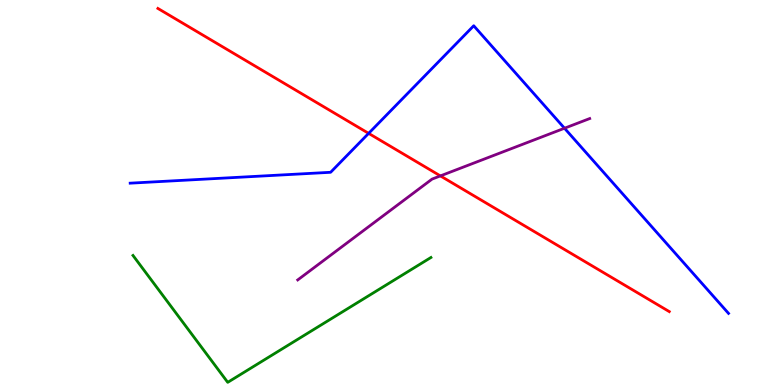[{'lines': ['blue', 'red'], 'intersections': [{'x': 4.76, 'y': 6.54}]}, {'lines': ['green', 'red'], 'intersections': []}, {'lines': ['purple', 'red'], 'intersections': [{'x': 5.68, 'y': 5.43}]}, {'lines': ['blue', 'green'], 'intersections': []}, {'lines': ['blue', 'purple'], 'intersections': [{'x': 7.28, 'y': 6.67}]}, {'lines': ['green', 'purple'], 'intersections': []}]